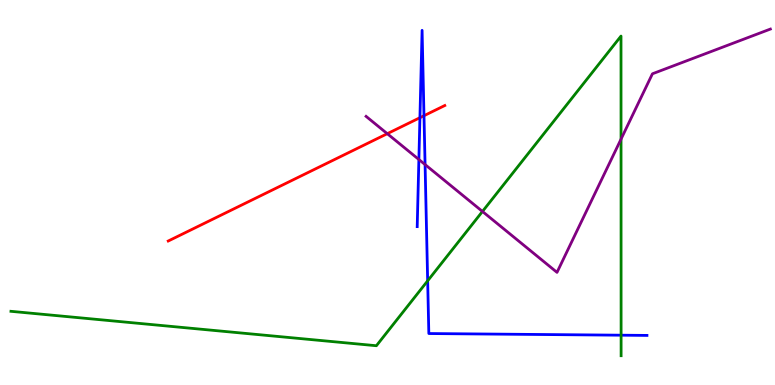[{'lines': ['blue', 'red'], 'intersections': [{'x': 5.42, 'y': 6.94}, {'x': 5.47, 'y': 6.99}]}, {'lines': ['green', 'red'], 'intersections': []}, {'lines': ['purple', 'red'], 'intersections': [{'x': 5.0, 'y': 6.53}]}, {'lines': ['blue', 'green'], 'intersections': [{'x': 5.52, 'y': 2.71}, {'x': 8.01, 'y': 1.29}]}, {'lines': ['blue', 'purple'], 'intersections': [{'x': 5.4, 'y': 5.86}, {'x': 5.48, 'y': 5.73}]}, {'lines': ['green', 'purple'], 'intersections': [{'x': 6.23, 'y': 4.51}, {'x': 8.01, 'y': 6.39}]}]